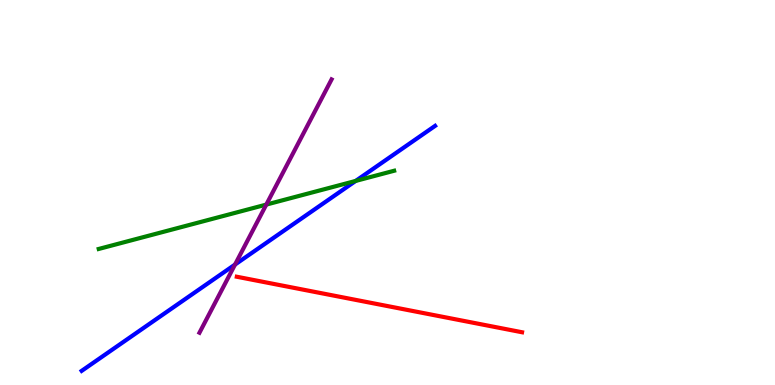[{'lines': ['blue', 'red'], 'intersections': []}, {'lines': ['green', 'red'], 'intersections': []}, {'lines': ['purple', 'red'], 'intersections': []}, {'lines': ['blue', 'green'], 'intersections': [{'x': 4.59, 'y': 5.3}]}, {'lines': ['blue', 'purple'], 'intersections': [{'x': 3.03, 'y': 3.13}]}, {'lines': ['green', 'purple'], 'intersections': [{'x': 3.44, 'y': 4.69}]}]